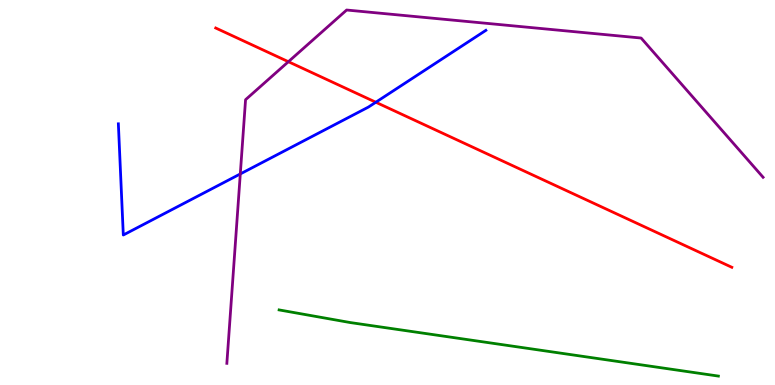[{'lines': ['blue', 'red'], 'intersections': [{'x': 4.85, 'y': 7.34}]}, {'lines': ['green', 'red'], 'intersections': []}, {'lines': ['purple', 'red'], 'intersections': [{'x': 3.72, 'y': 8.4}]}, {'lines': ['blue', 'green'], 'intersections': []}, {'lines': ['blue', 'purple'], 'intersections': [{'x': 3.1, 'y': 5.48}]}, {'lines': ['green', 'purple'], 'intersections': []}]